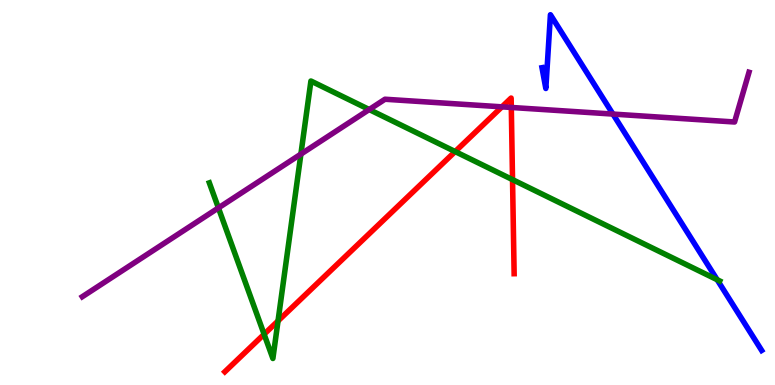[{'lines': ['blue', 'red'], 'intersections': []}, {'lines': ['green', 'red'], 'intersections': [{'x': 3.41, 'y': 1.32}, {'x': 3.59, 'y': 1.66}, {'x': 5.87, 'y': 6.06}, {'x': 6.61, 'y': 5.33}]}, {'lines': ['purple', 'red'], 'intersections': [{'x': 6.48, 'y': 7.22}, {'x': 6.6, 'y': 7.21}]}, {'lines': ['blue', 'green'], 'intersections': [{'x': 9.25, 'y': 2.73}]}, {'lines': ['blue', 'purple'], 'intersections': [{'x': 7.91, 'y': 7.04}]}, {'lines': ['green', 'purple'], 'intersections': [{'x': 2.82, 'y': 4.6}, {'x': 3.88, 'y': 6.0}, {'x': 4.76, 'y': 7.15}]}]